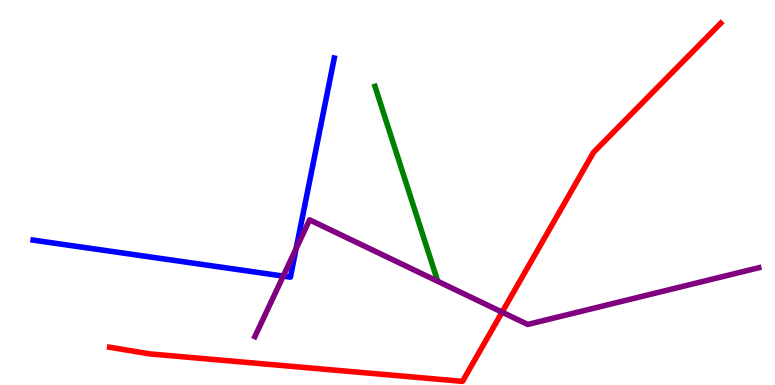[{'lines': ['blue', 'red'], 'intersections': []}, {'lines': ['green', 'red'], 'intersections': []}, {'lines': ['purple', 'red'], 'intersections': [{'x': 6.48, 'y': 1.89}]}, {'lines': ['blue', 'green'], 'intersections': []}, {'lines': ['blue', 'purple'], 'intersections': [{'x': 3.65, 'y': 2.83}, {'x': 3.82, 'y': 3.54}]}, {'lines': ['green', 'purple'], 'intersections': []}]